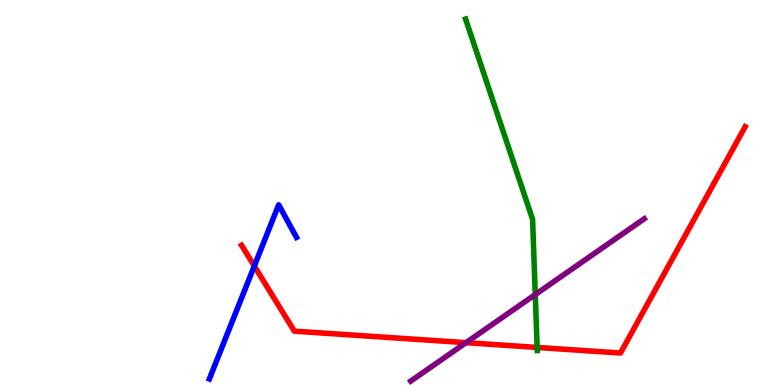[{'lines': ['blue', 'red'], 'intersections': [{'x': 3.28, 'y': 3.09}]}, {'lines': ['green', 'red'], 'intersections': [{'x': 6.93, 'y': 0.976}]}, {'lines': ['purple', 'red'], 'intersections': [{'x': 6.01, 'y': 1.1}]}, {'lines': ['blue', 'green'], 'intersections': []}, {'lines': ['blue', 'purple'], 'intersections': []}, {'lines': ['green', 'purple'], 'intersections': [{'x': 6.91, 'y': 2.35}]}]